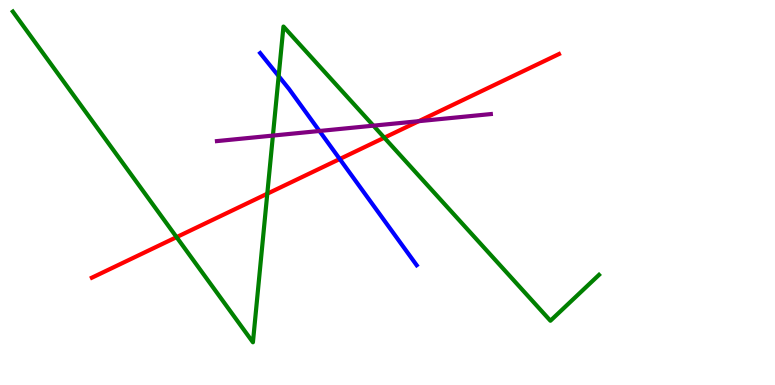[{'lines': ['blue', 'red'], 'intersections': [{'x': 4.38, 'y': 5.87}]}, {'lines': ['green', 'red'], 'intersections': [{'x': 2.28, 'y': 3.84}, {'x': 3.45, 'y': 4.97}, {'x': 4.96, 'y': 6.42}]}, {'lines': ['purple', 'red'], 'intersections': [{'x': 5.4, 'y': 6.85}]}, {'lines': ['blue', 'green'], 'intersections': [{'x': 3.6, 'y': 8.02}]}, {'lines': ['blue', 'purple'], 'intersections': [{'x': 4.12, 'y': 6.6}]}, {'lines': ['green', 'purple'], 'intersections': [{'x': 3.52, 'y': 6.48}, {'x': 4.82, 'y': 6.74}]}]